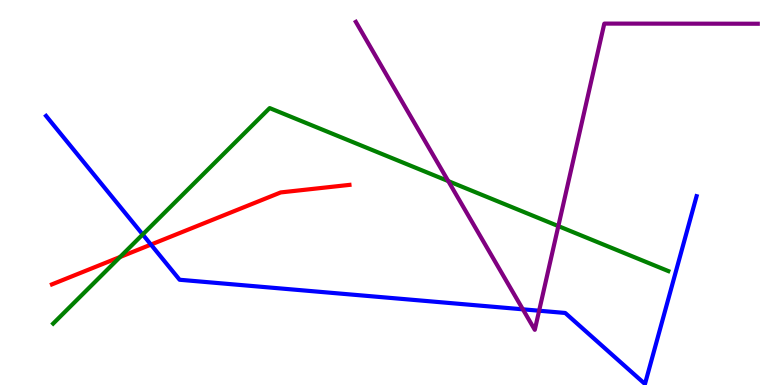[{'lines': ['blue', 'red'], 'intersections': [{'x': 1.95, 'y': 3.65}]}, {'lines': ['green', 'red'], 'intersections': [{'x': 1.55, 'y': 3.32}]}, {'lines': ['purple', 'red'], 'intersections': []}, {'lines': ['blue', 'green'], 'intersections': [{'x': 1.84, 'y': 3.91}]}, {'lines': ['blue', 'purple'], 'intersections': [{'x': 6.75, 'y': 1.97}, {'x': 6.96, 'y': 1.93}]}, {'lines': ['green', 'purple'], 'intersections': [{'x': 5.78, 'y': 5.3}, {'x': 7.2, 'y': 4.13}]}]